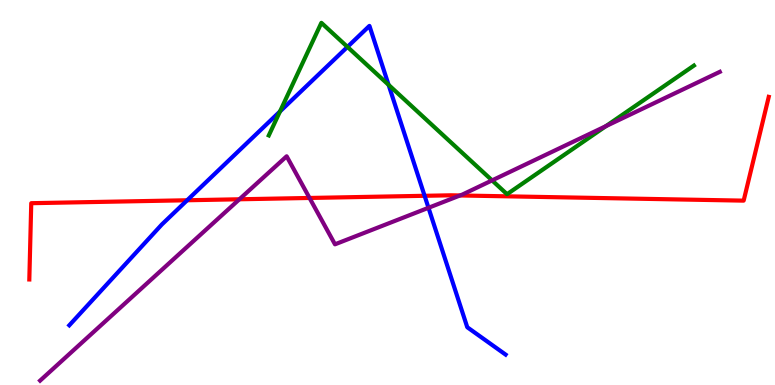[{'lines': ['blue', 'red'], 'intersections': [{'x': 2.41, 'y': 4.8}, {'x': 5.48, 'y': 4.91}]}, {'lines': ['green', 'red'], 'intersections': []}, {'lines': ['purple', 'red'], 'intersections': [{'x': 3.09, 'y': 4.82}, {'x': 3.99, 'y': 4.86}, {'x': 5.94, 'y': 4.92}]}, {'lines': ['blue', 'green'], 'intersections': [{'x': 3.61, 'y': 7.11}, {'x': 4.48, 'y': 8.78}, {'x': 5.01, 'y': 7.8}]}, {'lines': ['blue', 'purple'], 'intersections': [{'x': 5.53, 'y': 4.6}]}, {'lines': ['green', 'purple'], 'intersections': [{'x': 6.35, 'y': 5.31}, {'x': 7.82, 'y': 6.72}]}]